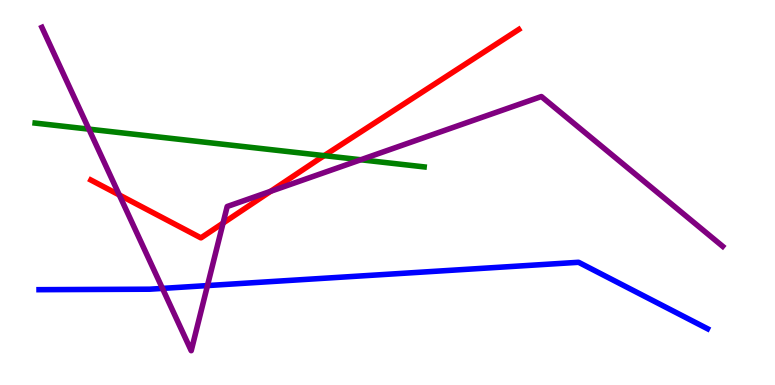[{'lines': ['blue', 'red'], 'intersections': []}, {'lines': ['green', 'red'], 'intersections': [{'x': 4.18, 'y': 5.96}]}, {'lines': ['purple', 'red'], 'intersections': [{'x': 1.54, 'y': 4.94}, {'x': 2.88, 'y': 4.21}, {'x': 3.49, 'y': 5.03}]}, {'lines': ['blue', 'green'], 'intersections': []}, {'lines': ['blue', 'purple'], 'intersections': [{'x': 2.1, 'y': 2.51}, {'x': 2.68, 'y': 2.58}]}, {'lines': ['green', 'purple'], 'intersections': [{'x': 1.15, 'y': 6.65}, {'x': 4.66, 'y': 5.85}]}]